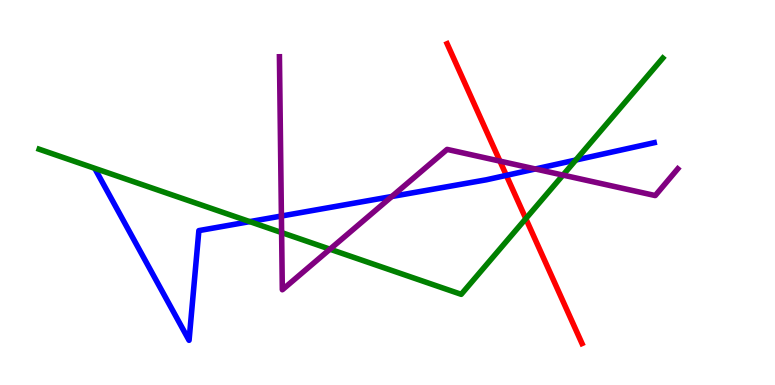[{'lines': ['blue', 'red'], 'intersections': [{'x': 6.53, 'y': 5.44}]}, {'lines': ['green', 'red'], 'intersections': [{'x': 6.78, 'y': 4.32}]}, {'lines': ['purple', 'red'], 'intersections': [{'x': 6.45, 'y': 5.82}]}, {'lines': ['blue', 'green'], 'intersections': [{'x': 3.22, 'y': 4.24}, {'x': 7.43, 'y': 5.84}]}, {'lines': ['blue', 'purple'], 'intersections': [{'x': 3.63, 'y': 4.39}, {'x': 5.06, 'y': 4.9}, {'x': 6.91, 'y': 5.61}]}, {'lines': ['green', 'purple'], 'intersections': [{'x': 3.63, 'y': 3.96}, {'x': 4.26, 'y': 3.53}, {'x': 7.26, 'y': 5.45}]}]